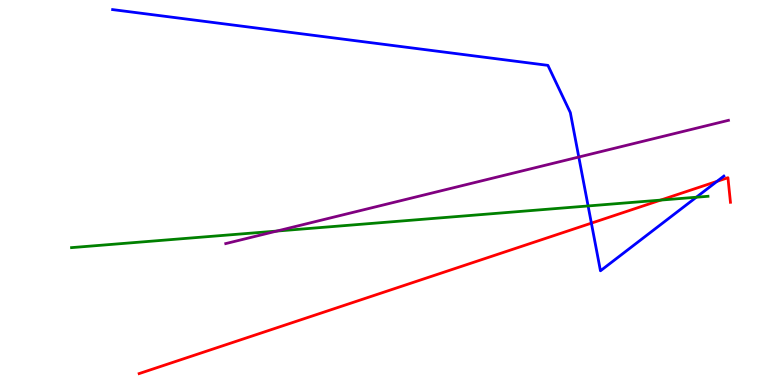[{'lines': ['blue', 'red'], 'intersections': [{'x': 7.63, 'y': 4.2}, {'x': 9.25, 'y': 5.29}]}, {'lines': ['green', 'red'], 'intersections': [{'x': 8.52, 'y': 4.8}]}, {'lines': ['purple', 'red'], 'intersections': []}, {'lines': ['blue', 'green'], 'intersections': [{'x': 7.59, 'y': 4.65}, {'x': 8.99, 'y': 4.88}]}, {'lines': ['blue', 'purple'], 'intersections': [{'x': 7.47, 'y': 5.92}]}, {'lines': ['green', 'purple'], 'intersections': [{'x': 3.57, 'y': 4.0}]}]